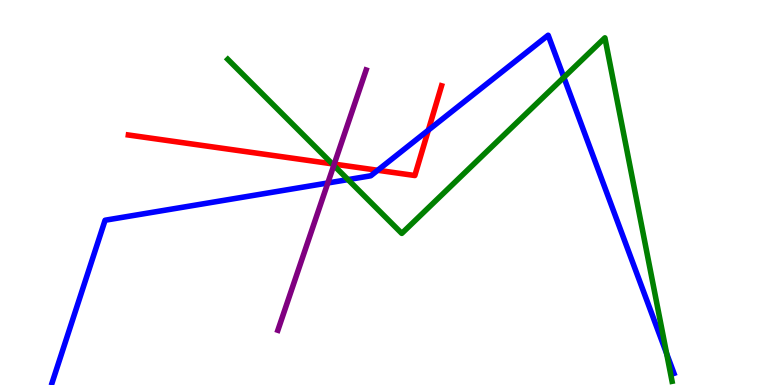[{'lines': ['blue', 'red'], 'intersections': [{'x': 4.87, 'y': 5.58}, {'x': 5.53, 'y': 6.62}]}, {'lines': ['green', 'red'], 'intersections': [{'x': 4.29, 'y': 5.74}]}, {'lines': ['purple', 'red'], 'intersections': [{'x': 4.31, 'y': 5.74}]}, {'lines': ['blue', 'green'], 'intersections': [{'x': 4.49, 'y': 5.34}, {'x': 7.28, 'y': 7.99}, {'x': 8.6, 'y': 0.814}]}, {'lines': ['blue', 'purple'], 'intersections': [{'x': 4.23, 'y': 5.25}]}, {'lines': ['green', 'purple'], 'intersections': [{'x': 4.31, 'y': 5.7}]}]